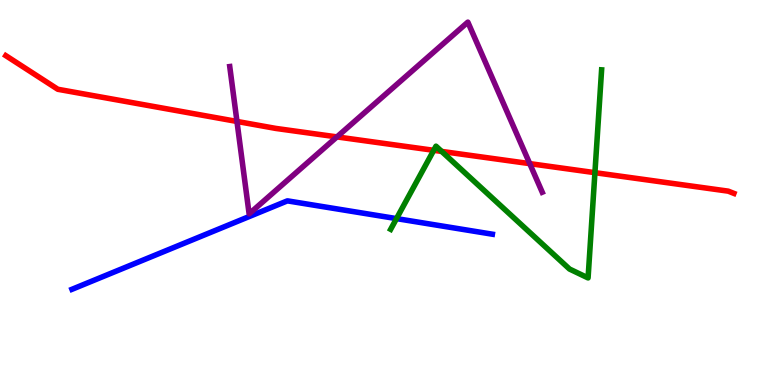[{'lines': ['blue', 'red'], 'intersections': []}, {'lines': ['green', 'red'], 'intersections': [{'x': 5.6, 'y': 6.1}, {'x': 5.7, 'y': 6.07}, {'x': 7.68, 'y': 5.52}]}, {'lines': ['purple', 'red'], 'intersections': [{'x': 3.06, 'y': 6.85}, {'x': 4.35, 'y': 6.44}, {'x': 6.84, 'y': 5.75}]}, {'lines': ['blue', 'green'], 'intersections': [{'x': 5.12, 'y': 4.32}]}, {'lines': ['blue', 'purple'], 'intersections': []}, {'lines': ['green', 'purple'], 'intersections': []}]